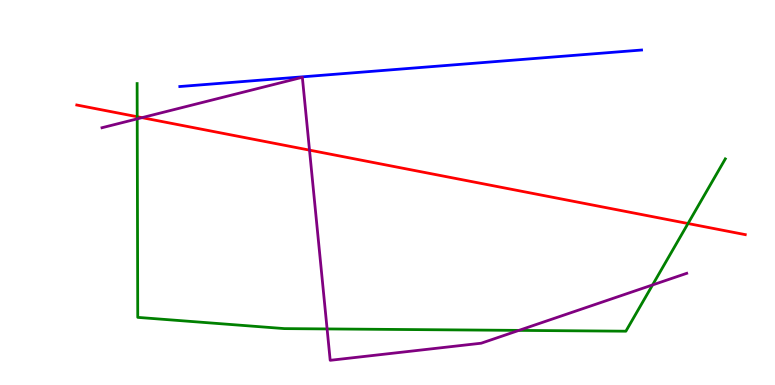[{'lines': ['blue', 'red'], 'intersections': []}, {'lines': ['green', 'red'], 'intersections': [{'x': 1.77, 'y': 6.97}, {'x': 8.88, 'y': 4.19}]}, {'lines': ['purple', 'red'], 'intersections': [{'x': 1.83, 'y': 6.94}, {'x': 3.99, 'y': 6.1}]}, {'lines': ['blue', 'green'], 'intersections': []}, {'lines': ['blue', 'purple'], 'intersections': []}, {'lines': ['green', 'purple'], 'intersections': [{'x': 1.77, 'y': 6.91}, {'x': 4.22, 'y': 1.46}, {'x': 6.7, 'y': 1.42}, {'x': 8.42, 'y': 2.6}]}]